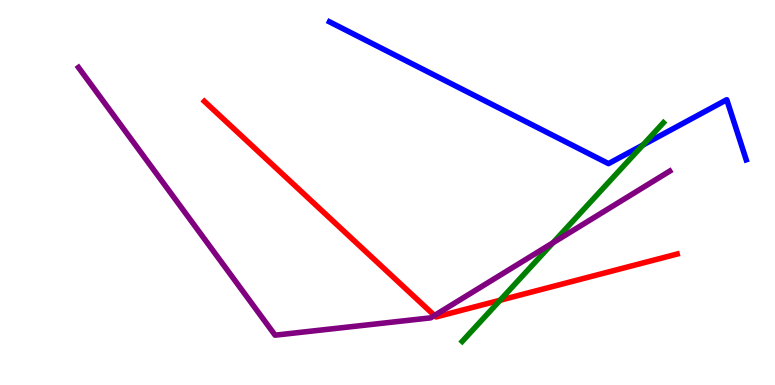[{'lines': ['blue', 'red'], 'intersections': []}, {'lines': ['green', 'red'], 'intersections': [{'x': 6.45, 'y': 2.2}]}, {'lines': ['purple', 'red'], 'intersections': [{'x': 5.61, 'y': 1.81}]}, {'lines': ['blue', 'green'], 'intersections': [{'x': 8.3, 'y': 6.23}]}, {'lines': ['blue', 'purple'], 'intersections': []}, {'lines': ['green', 'purple'], 'intersections': [{'x': 7.13, 'y': 3.69}]}]